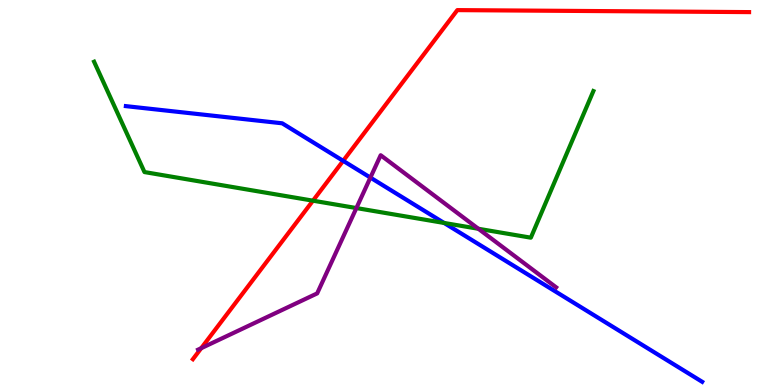[{'lines': ['blue', 'red'], 'intersections': [{'x': 4.43, 'y': 5.82}]}, {'lines': ['green', 'red'], 'intersections': [{'x': 4.04, 'y': 4.79}]}, {'lines': ['purple', 'red'], 'intersections': [{'x': 2.6, 'y': 0.956}]}, {'lines': ['blue', 'green'], 'intersections': [{'x': 5.73, 'y': 4.21}]}, {'lines': ['blue', 'purple'], 'intersections': [{'x': 4.78, 'y': 5.39}]}, {'lines': ['green', 'purple'], 'intersections': [{'x': 4.6, 'y': 4.6}, {'x': 6.17, 'y': 4.06}]}]